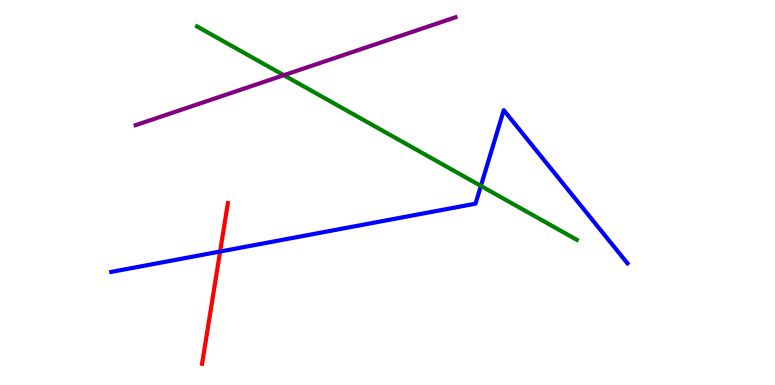[{'lines': ['blue', 'red'], 'intersections': [{'x': 2.84, 'y': 3.47}]}, {'lines': ['green', 'red'], 'intersections': []}, {'lines': ['purple', 'red'], 'intersections': []}, {'lines': ['blue', 'green'], 'intersections': [{'x': 6.2, 'y': 5.17}]}, {'lines': ['blue', 'purple'], 'intersections': []}, {'lines': ['green', 'purple'], 'intersections': [{'x': 3.66, 'y': 8.05}]}]